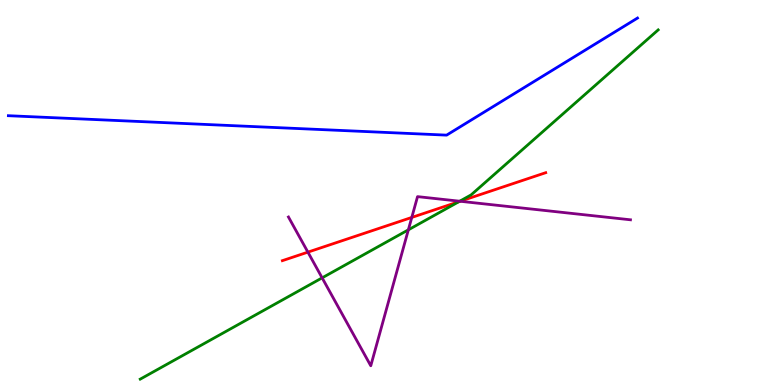[{'lines': ['blue', 'red'], 'intersections': []}, {'lines': ['green', 'red'], 'intersections': [{'x': 5.92, 'y': 4.76}]}, {'lines': ['purple', 'red'], 'intersections': [{'x': 3.97, 'y': 3.45}, {'x': 5.31, 'y': 4.35}, {'x': 5.94, 'y': 4.77}]}, {'lines': ['blue', 'green'], 'intersections': []}, {'lines': ['blue', 'purple'], 'intersections': []}, {'lines': ['green', 'purple'], 'intersections': [{'x': 4.16, 'y': 2.78}, {'x': 5.27, 'y': 4.03}, {'x': 5.93, 'y': 4.77}]}]